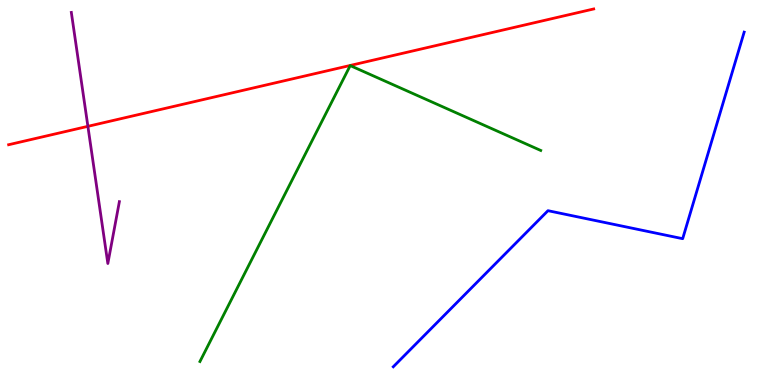[{'lines': ['blue', 'red'], 'intersections': []}, {'lines': ['green', 'red'], 'intersections': []}, {'lines': ['purple', 'red'], 'intersections': [{'x': 1.13, 'y': 6.72}]}, {'lines': ['blue', 'green'], 'intersections': []}, {'lines': ['blue', 'purple'], 'intersections': []}, {'lines': ['green', 'purple'], 'intersections': []}]